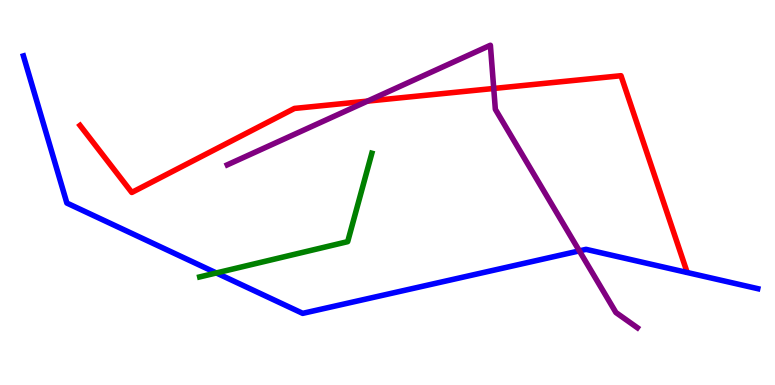[{'lines': ['blue', 'red'], 'intersections': []}, {'lines': ['green', 'red'], 'intersections': []}, {'lines': ['purple', 'red'], 'intersections': [{'x': 4.74, 'y': 7.37}, {'x': 6.37, 'y': 7.7}]}, {'lines': ['blue', 'green'], 'intersections': [{'x': 2.79, 'y': 2.91}]}, {'lines': ['blue', 'purple'], 'intersections': [{'x': 7.48, 'y': 3.48}]}, {'lines': ['green', 'purple'], 'intersections': []}]